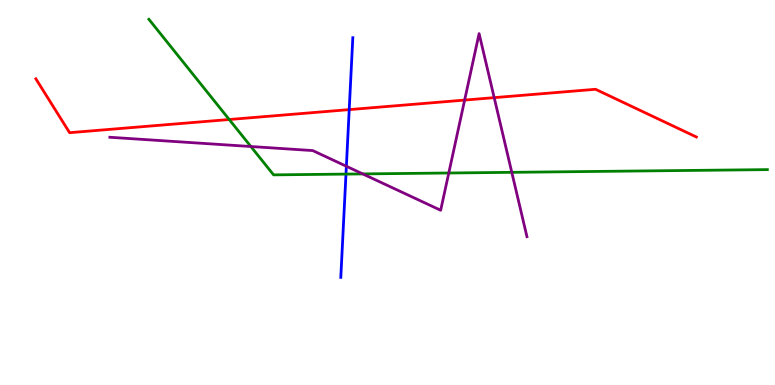[{'lines': ['blue', 'red'], 'intersections': [{'x': 4.51, 'y': 7.15}]}, {'lines': ['green', 'red'], 'intersections': [{'x': 2.96, 'y': 6.9}]}, {'lines': ['purple', 'red'], 'intersections': [{'x': 6.0, 'y': 7.4}, {'x': 6.38, 'y': 7.46}]}, {'lines': ['blue', 'green'], 'intersections': [{'x': 4.46, 'y': 5.48}]}, {'lines': ['blue', 'purple'], 'intersections': [{'x': 4.47, 'y': 5.68}]}, {'lines': ['green', 'purple'], 'intersections': [{'x': 3.24, 'y': 6.19}, {'x': 4.68, 'y': 5.48}, {'x': 5.79, 'y': 5.51}, {'x': 6.6, 'y': 5.52}]}]